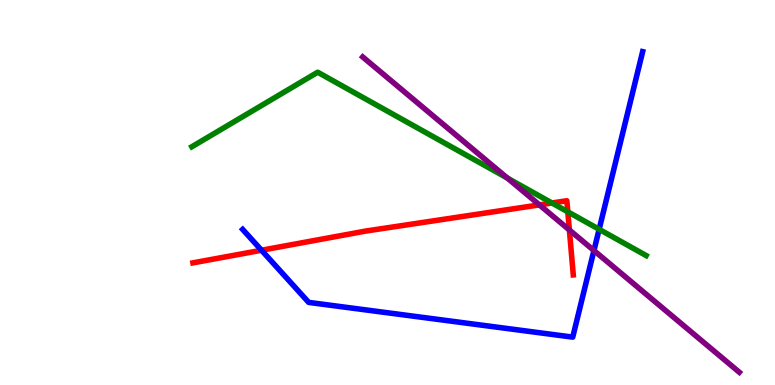[{'lines': ['blue', 'red'], 'intersections': [{'x': 3.37, 'y': 3.5}]}, {'lines': ['green', 'red'], 'intersections': [{'x': 7.12, 'y': 4.73}, {'x': 7.33, 'y': 4.5}]}, {'lines': ['purple', 'red'], 'intersections': [{'x': 6.96, 'y': 4.68}, {'x': 7.35, 'y': 4.03}]}, {'lines': ['blue', 'green'], 'intersections': [{'x': 7.73, 'y': 4.04}]}, {'lines': ['blue', 'purple'], 'intersections': [{'x': 7.66, 'y': 3.49}]}, {'lines': ['green', 'purple'], 'intersections': [{'x': 6.55, 'y': 5.37}]}]